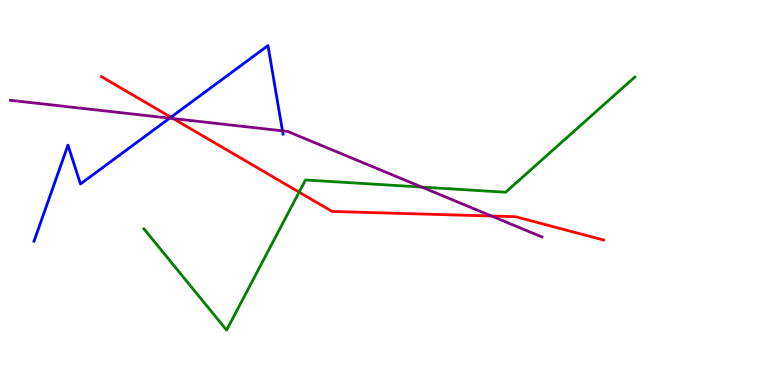[{'lines': ['blue', 'red'], 'intersections': [{'x': 2.21, 'y': 6.95}]}, {'lines': ['green', 'red'], 'intersections': [{'x': 3.86, 'y': 5.01}]}, {'lines': ['purple', 'red'], 'intersections': [{'x': 2.23, 'y': 6.92}, {'x': 6.34, 'y': 4.39}]}, {'lines': ['blue', 'green'], 'intersections': []}, {'lines': ['blue', 'purple'], 'intersections': [{'x': 2.19, 'y': 6.93}, {'x': 3.64, 'y': 6.6}]}, {'lines': ['green', 'purple'], 'intersections': [{'x': 5.44, 'y': 5.14}]}]